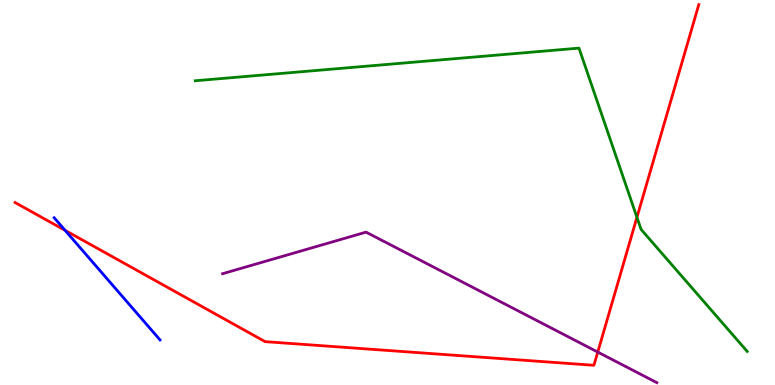[{'lines': ['blue', 'red'], 'intersections': [{'x': 0.84, 'y': 4.02}]}, {'lines': ['green', 'red'], 'intersections': [{'x': 8.22, 'y': 4.36}]}, {'lines': ['purple', 'red'], 'intersections': [{'x': 7.71, 'y': 0.855}]}, {'lines': ['blue', 'green'], 'intersections': []}, {'lines': ['blue', 'purple'], 'intersections': []}, {'lines': ['green', 'purple'], 'intersections': []}]